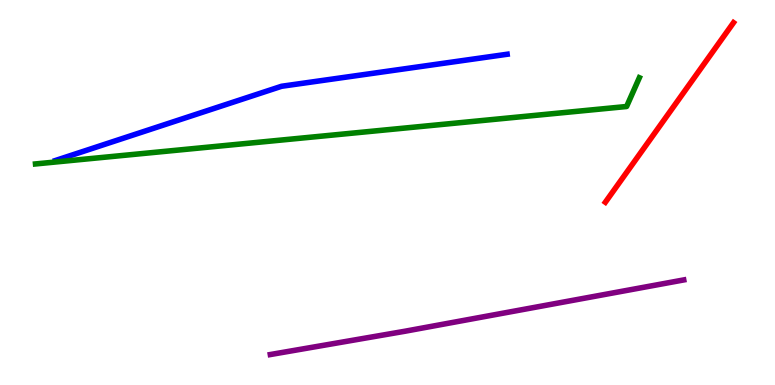[{'lines': ['blue', 'red'], 'intersections': []}, {'lines': ['green', 'red'], 'intersections': []}, {'lines': ['purple', 'red'], 'intersections': []}, {'lines': ['blue', 'green'], 'intersections': []}, {'lines': ['blue', 'purple'], 'intersections': []}, {'lines': ['green', 'purple'], 'intersections': []}]